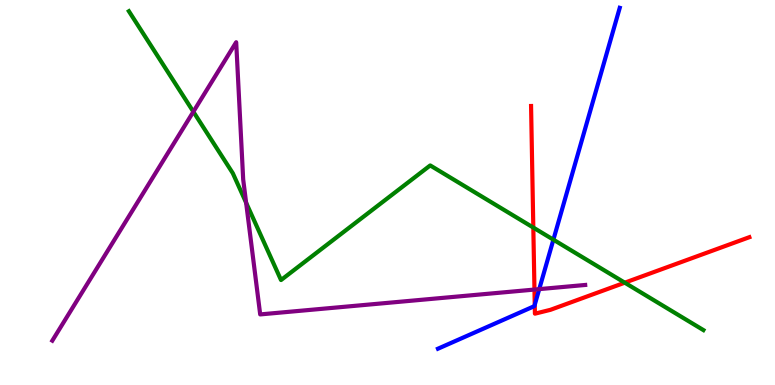[{'lines': ['blue', 'red'], 'intersections': [{'x': 6.9, 'y': 2.08}]}, {'lines': ['green', 'red'], 'intersections': [{'x': 6.88, 'y': 4.09}, {'x': 8.06, 'y': 2.66}]}, {'lines': ['purple', 'red'], 'intersections': [{'x': 6.9, 'y': 2.48}]}, {'lines': ['blue', 'green'], 'intersections': [{'x': 7.14, 'y': 3.77}]}, {'lines': ['blue', 'purple'], 'intersections': [{'x': 6.96, 'y': 2.49}]}, {'lines': ['green', 'purple'], 'intersections': [{'x': 2.49, 'y': 7.1}, {'x': 3.18, 'y': 4.73}]}]